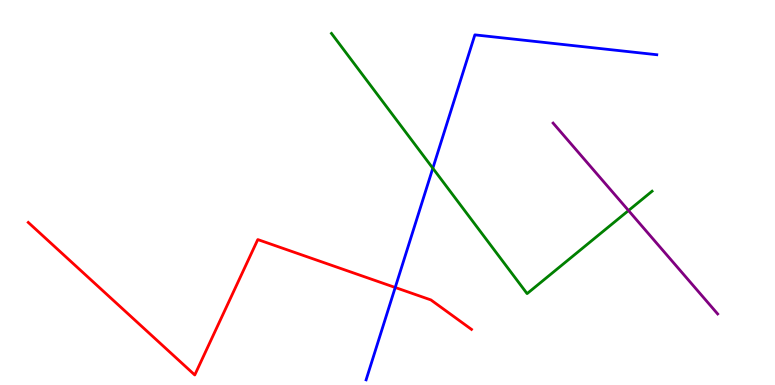[{'lines': ['blue', 'red'], 'intersections': [{'x': 5.1, 'y': 2.53}]}, {'lines': ['green', 'red'], 'intersections': []}, {'lines': ['purple', 'red'], 'intersections': []}, {'lines': ['blue', 'green'], 'intersections': [{'x': 5.58, 'y': 5.63}]}, {'lines': ['blue', 'purple'], 'intersections': []}, {'lines': ['green', 'purple'], 'intersections': [{'x': 8.11, 'y': 4.53}]}]